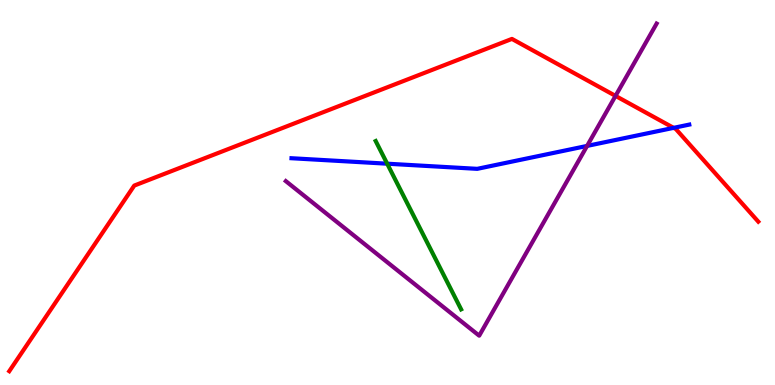[{'lines': ['blue', 'red'], 'intersections': [{'x': 8.69, 'y': 6.68}]}, {'lines': ['green', 'red'], 'intersections': []}, {'lines': ['purple', 'red'], 'intersections': [{'x': 7.94, 'y': 7.51}]}, {'lines': ['blue', 'green'], 'intersections': [{'x': 5.0, 'y': 5.75}]}, {'lines': ['blue', 'purple'], 'intersections': [{'x': 7.58, 'y': 6.21}]}, {'lines': ['green', 'purple'], 'intersections': []}]